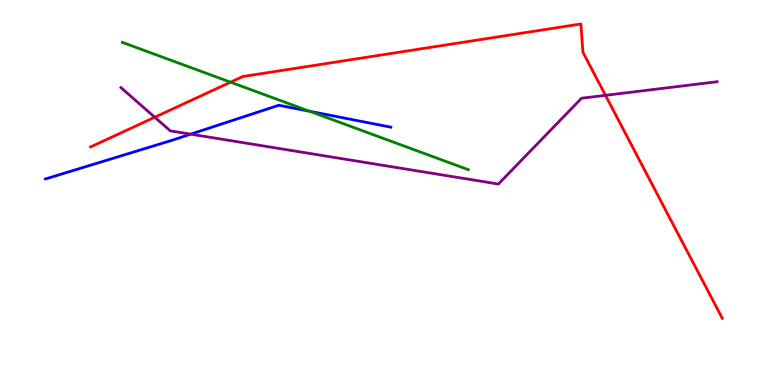[{'lines': ['blue', 'red'], 'intersections': []}, {'lines': ['green', 'red'], 'intersections': [{'x': 2.97, 'y': 7.87}]}, {'lines': ['purple', 'red'], 'intersections': [{'x': 2.0, 'y': 6.95}, {'x': 7.81, 'y': 7.52}]}, {'lines': ['blue', 'green'], 'intersections': [{'x': 3.99, 'y': 7.11}]}, {'lines': ['blue', 'purple'], 'intersections': [{'x': 2.46, 'y': 6.52}]}, {'lines': ['green', 'purple'], 'intersections': []}]